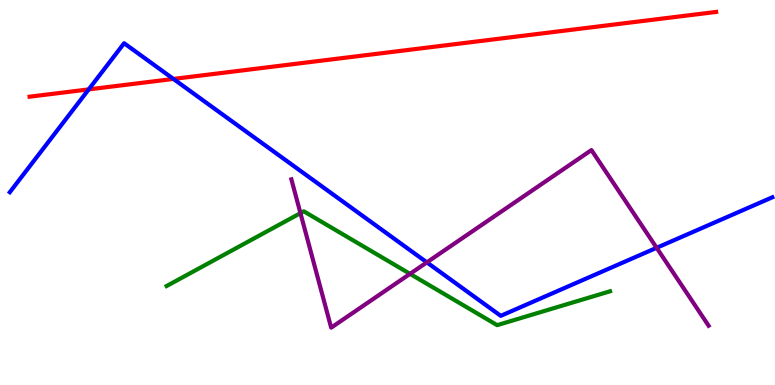[{'lines': ['blue', 'red'], 'intersections': [{'x': 1.14, 'y': 7.68}, {'x': 2.24, 'y': 7.95}]}, {'lines': ['green', 'red'], 'intersections': []}, {'lines': ['purple', 'red'], 'intersections': []}, {'lines': ['blue', 'green'], 'intersections': []}, {'lines': ['blue', 'purple'], 'intersections': [{'x': 5.51, 'y': 3.19}, {'x': 8.47, 'y': 3.56}]}, {'lines': ['green', 'purple'], 'intersections': [{'x': 3.88, 'y': 4.46}, {'x': 5.29, 'y': 2.89}]}]